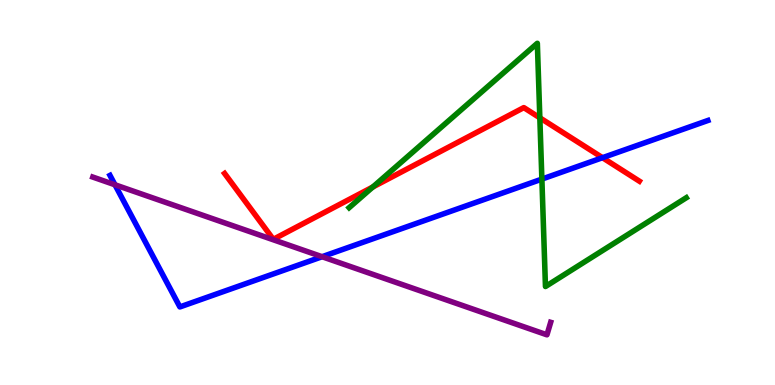[{'lines': ['blue', 'red'], 'intersections': [{'x': 7.77, 'y': 5.9}]}, {'lines': ['green', 'red'], 'intersections': [{'x': 4.81, 'y': 5.14}, {'x': 6.97, 'y': 6.94}]}, {'lines': ['purple', 'red'], 'intersections': []}, {'lines': ['blue', 'green'], 'intersections': [{'x': 6.99, 'y': 5.35}]}, {'lines': ['blue', 'purple'], 'intersections': [{'x': 1.48, 'y': 5.2}, {'x': 4.16, 'y': 3.33}]}, {'lines': ['green', 'purple'], 'intersections': []}]